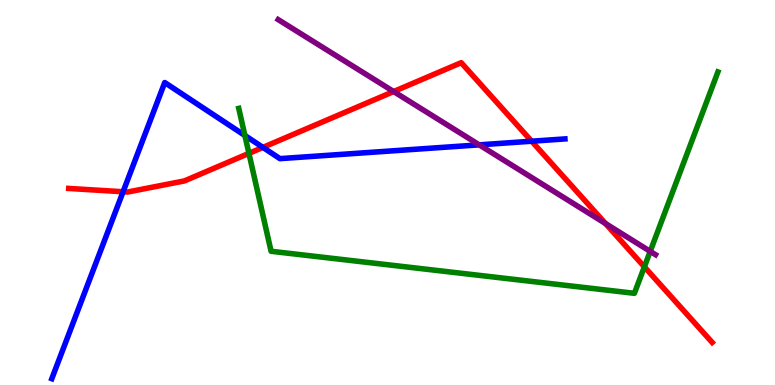[{'lines': ['blue', 'red'], 'intersections': [{'x': 1.59, 'y': 5.02}, {'x': 3.39, 'y': 6.17}, {'x': 6.86, 'y': 6.33}]}, {'lines': ['green', 'red'], 'intersections': [{'x': 3.21, 'y': 6.02}, {'x': 8.31, 'y': 3.07}]}, {'lines': ['purple', 'red'], 'intersections': [{'x': 5.08, 'y': 7.62}, {'x': 7.81, 'y': 4.19}]}, {'lines': ['blue', 'green'], 'intersections': [{'x': 3.16, 'y': 6.48}]}, {'lines': ['blue', 'purple'], 'intersections': [{'x': 6.18, 'y': 6.24}]}, {'lines': ['green', 'purple'], 'intersections': [{'x': 8.39, 'y': 3.47}]}]